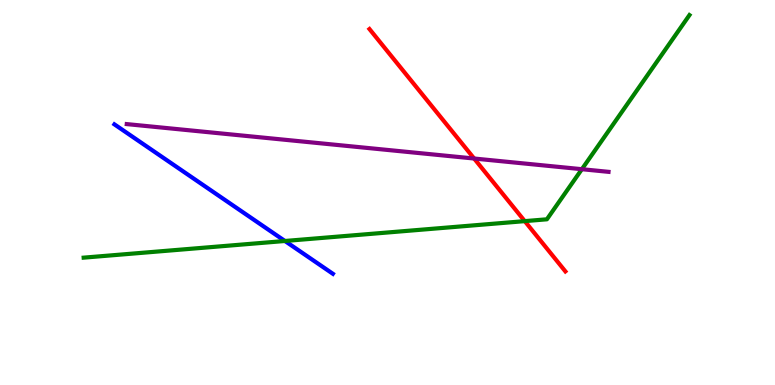[{'lines': ['blue', 'red'], 'intersections': []}, {'lines': ['green', 'red'], 'intersections': [{'x': 6.77, 'y': 4.26}]}, {'lines': ['purple', 'red'], 'intersections': [{'x': 6.12, 'y': 5.88}]}, {'lines': ['blue', 'green'], 'intersections': [{'x': 3.68, 'y': 3.74}]}, {'lines': ['blue', 'purple'], 'intersections': []}, {'lines': ['green', 'purple'], 'intersections': [{'x': 7.51, 'y': 5.61}]}]